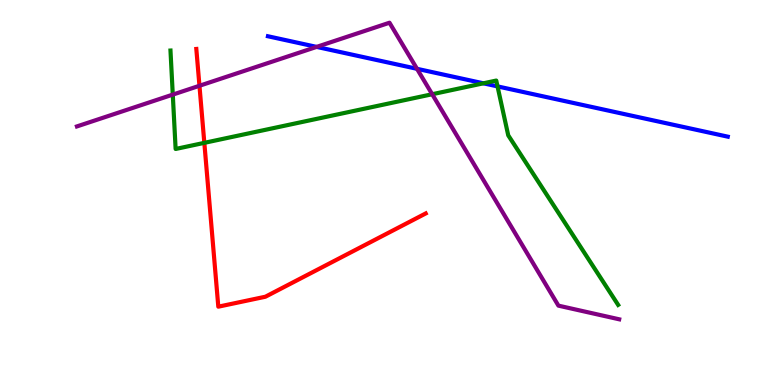[{'lines': ['blue', 'red'], 'intersections': []}, {'lines': ['green', 'red'], 'intersections': [{'x': 2.64, 'y': 6.29}]}, {'lines': ['purple', 'red'], 'intersections': [{'x': 2.57, 'y': 7.77}]}, {'lines': ['blue', 'green'], 'intersections': [{'x': 6.24, 'y': 7.84}, {'x': 6.42, 'y': 7.76}]}, {'lines': ['blue', 'purple'], 'intersections': [{'x': 4.09, 'y': 8.78}, {'x': 5.38, 'y': 8.21}]}, {'lines': ['green', 'purple'], 'intersections': [{'x': 2.23, 'y': 7.54}, {'x': 5.58, 'y': 7.55}]}]